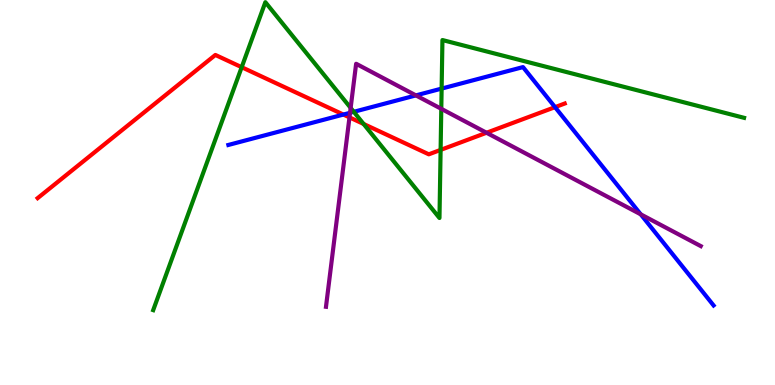[{'lines': ['blue', 'red'], 'intersections': [{'x': 4.43, 'y': 7.02}, {'x': 7.16, 'y': 7.22}]}, {'lines': ['green', 'red'], 'intersections': [{'x': 3.12, 'y': 8.25}, {'x': 4.69, 'y': 6.78}, {'x': 5.69, 'y': 6.11}]}, {'lines': ['purple', 'red'], 'intersections': [{'x': 4.51, 'y': 6.95}, {'x': 6.28, 'y': 6.55}]}, {'lines': ['blue', 'green'], 'intersections': [{'x': 4.57, 'y': 7.1}, {'x': 5.7, 'y': 7.7}]}, {'lines': ['blue', 'purple'], 'intersections': [{'x': 4.52, 'y': 7.07}, {'x': 5.37, 'y': 7.52}, {'x': 8.27, 'y': 4.43}]}, {'lines': ['green', 'purple'], 'intersections': [{'x': 4.52, 'y': 7.2}, {'x': 5.69, 'y': 7.17}]}]